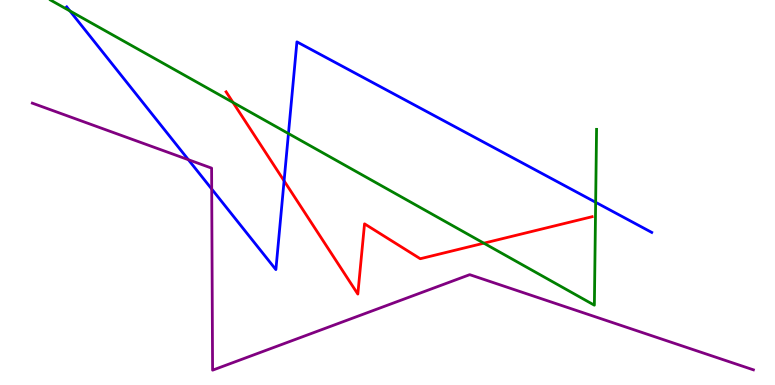[{'lines': ['blue', 'red'], 'intersections': [{'x': 3.67, 'y': 5.3}]}, {'lines': ['green', 'red'], 'intersections': [{'x': 3.01, 'y': 7.34}, {'x': 6.24, 'y': 3.68}]}, {'lines': ['purple', 'red'], 'intersections': []}, {'lines': ['blue', 'green'], 'intersections': [{'x': 0.902, 'y': 9.72}, {'x': 3.72, 'y': 6.53}, {'x': 7.69, 'y': 4.75}]}, {'lines': ['blue', 'purple'], 'intersections': [{'x': 2.43, 'y': 5.85}, {'x': 2.73, 'y': 5.09}]}, {'lines': ['green', 'purple'], 'intersections': []}]